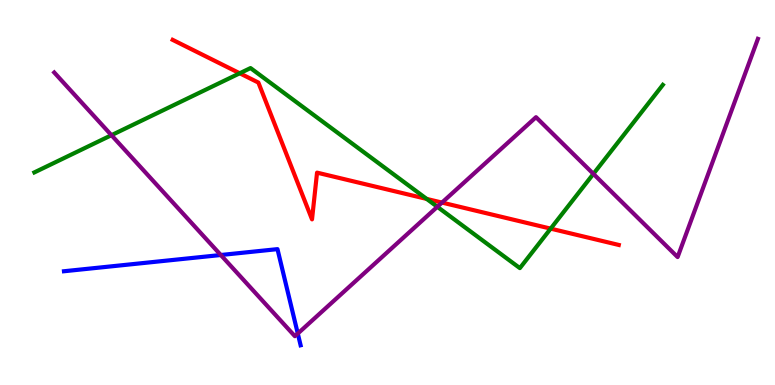[{'lines': ['blue', 'red'], 'intersections': []}, {'lines': ['green', 'red'], 'intersections': [{'x': 3.09, 'y': 8.1}, {'x': 5.51, 'y': 4.83}, {'x': 7.11, 'y': 4.06}]}, {'lines': ['purple', 'red'], 'intersections': [{'x': 5.7, 'y': 4.74}]}, {'lines': ['blue', 'green'], 'intersections': []}, {'lines': ['blue', 'purple'], 'intersections': [{'x': 2.85, 'y': 3.38}, {'x': 3.84, 'y': 1.34}]}, {'lines': ['green', 'purple'], 'intersections': [{'x': 1.44, 'y': 6.49}, {'x': 5.64, 'y': 4.63}, {'x': 7.66, 'y': 5.48}]}]